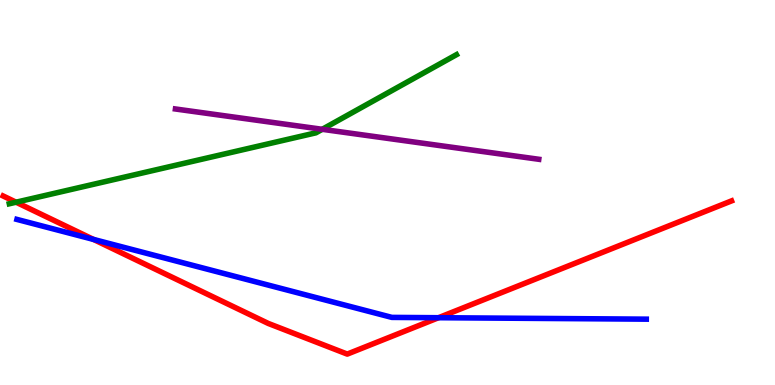[{'lines': ['blue', 'red'], 'intersections': [{'x': 1.21, 'y': 3.78}, {'x': 5.66, 'y': 1.75}]}, {'lines': ['green', 'red'], 'intersections': [{'x': 0.207, 'y': 4.75}]}, {'lines': ['purple', 'red'], 'intersections': []}, {'lines': ['blue', 'green'], 'intersections': []}, {'lines': ['blue', 'purple'], 'intersections': []}, {'lines': ['green', 'purple'], 'intersections': [{'x': 4.16, 'y': 6.64}]}]